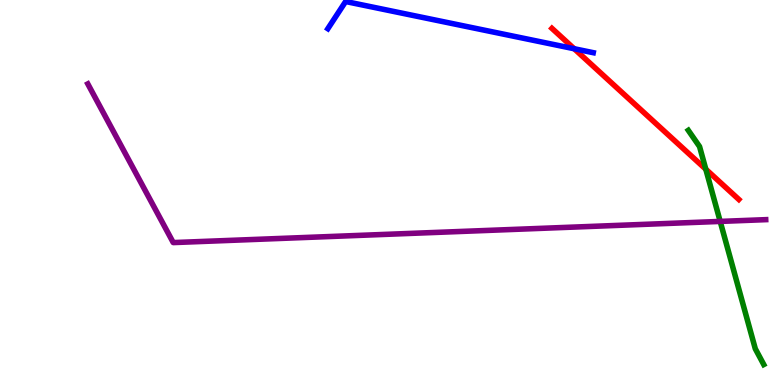[{'lines': ['blue', 'red'], 'intersections': [{'x': 7.41, 'y': 8.73}]}, {'lines': ['green', 'red'], 'intersections': [{'x': 9.11, 'y': 5.6}]}, {'lines': ['purple', 'red'], 'intersections': []}, {'lines': ['blue', 'green'], 'intersections': []}, {'lines': ['blue', 'purple'], 'intersections': []}, {'lines': ['green', 'purple'], 'intersections': [{'x': 9.29, 'y': 4.25}]}]